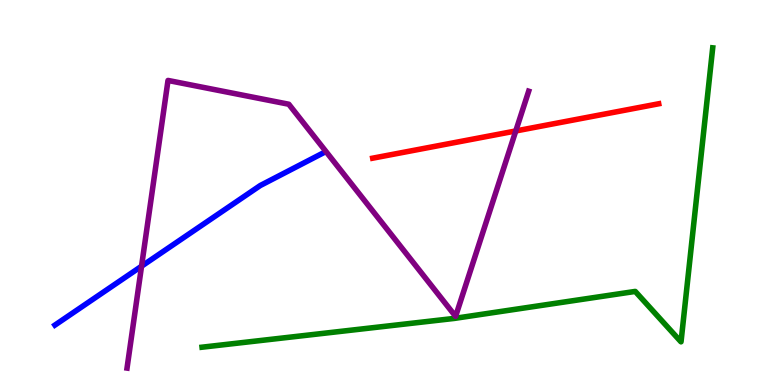[{'lines': ['blue', 'red'], 'intersections': []}, {'lines': ['green', 'red'], 'intersections': []}, {'lines': ['purple', 'red'], 'intersections': [{'x': 6.66, 'y': 6.6}]}, {'lines': ['blue', 'green'], 'intersections': []}, {'lines': ['blue', 'purple'], 'intersections': [{'x': 1.83, 'y': 3.09}]}, {'lines': ['green', 'purple'], 'intersections': []}]